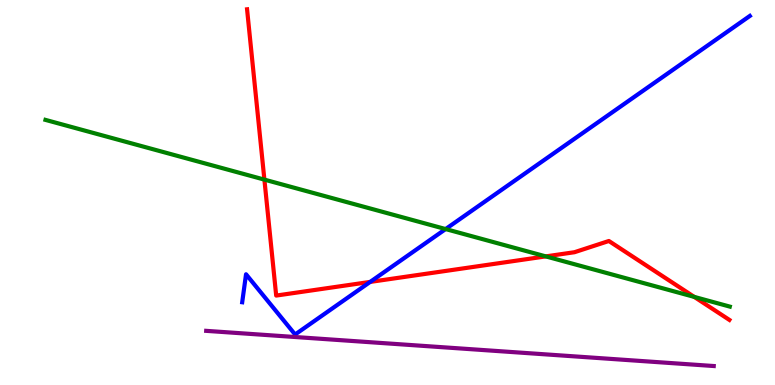[{'lines': ['blue', 'red'], 'intersections': [{'x': 4.78, 'y': 2.68}]}, {'lines': ['green', 'red'], 'intersections': [{'x': 3.41, 'y': 5.33}, {'x': 7.04, 'y': 3.34}, {'x': 8.96, 'y': 2.29}]}, {'lines': ['purple', 'red'], 'intersections': []}, {'lines': ['blue', 'green'], 'intersections': [{'x': 5.75, 'y': 4.05}]}, {'lines': ['blue', 'purple'], 'intersections': []}, {'lines': ['green', 'purple'], 'intersections': []}]